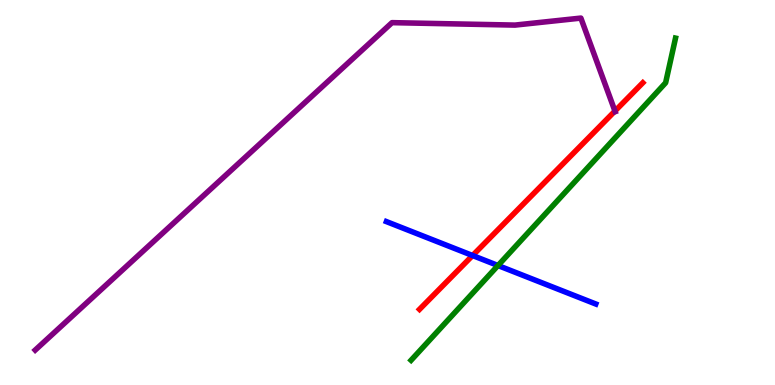[{'lines': ['blue', 'red'], 'intersections': [{'x': 6.1, 'y': 3.36}]}, {'lines': ['green', 'red'], 'intersections': []}, {'lines': ['purple', 'red'], 'intersections': [{'x': 7.93, 'y': 7.12}]}, {'lines': ['blue', 'green'], 'intersections': [{'x': 6.43, 'y': 3.1}]}, {'lines': ['blue', 'purple'], 'intersections': []}, {'lines': ['green', 'purple'], 'intersections': []}]